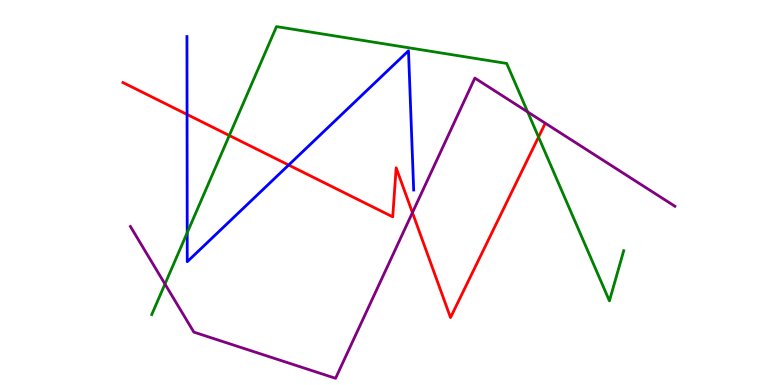[{'lines': ['blue', 'red'], 'intersections': [{'x': 2.41, 'y': 7.03}, {'x': 3.72, 'y': 5.71}]}, {'lines': ['green', 'red'], 'intersections': [{'x': 2.96, 'y': 6.48}, {'x': 6.95, 'y': 6.44}]}, {'lines': ['purple', 'red'], 'intersections': [{'x': 5.32, 'y': 4.48}]}, {'lines': ['blue', 'green'], 'intersections': [{'x': 2.42, 'y': 3.96}]}, {'lines': ['blue', 'purple'], 'intersections': []}, {'lines': ['green', 'purple'], 'intersections': [{'x': 2.13, 'y': 2.62}, {'x': 6.81, 'y': 7.09}]}]